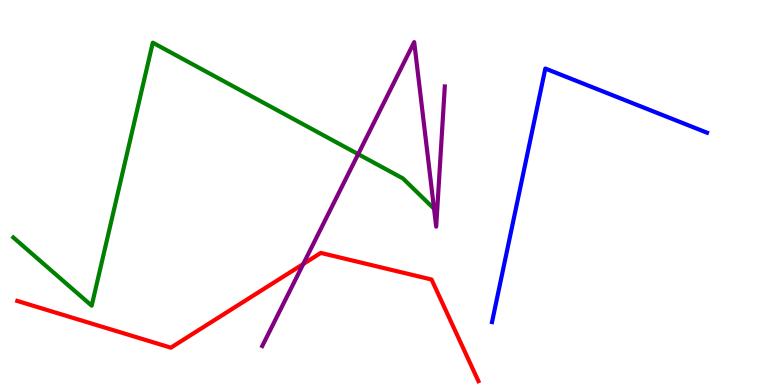[{'lines': ['blue', 'red'], 'intersections': []}, {'lines': ['green', 'red'], 'intersections': []}, {'lines': ['purple', 'red'], 'intersections': [{'x': 3.91, 'y': 3.14}]}, {'lines': ['blue', 'green'], 'intersections': []}, {'lines': ['blue', 'purple'], 'intersections': []}, {'lines': ['green', 'purple'], 'intersections': [{'x': 4.62, 'y': 6.0}, {'x': 5.6, 'y': 4.58}]}]